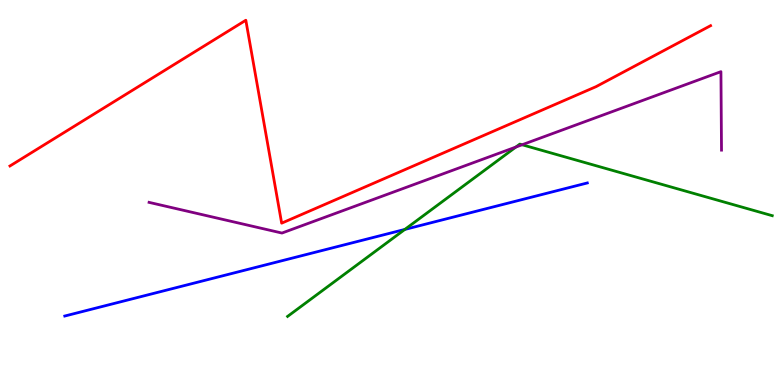[{'lines': ['blue', 'red'], 'intersections': []}, {'lines': ['green', 'red'], 'intersections': []}, {'lines': ['purple', 'red'], 'intersections': []}, {'lines': ['blue', 'green'], 'intersections': [{'x': 5.22, 'y': 4.04}]}, {'lines': ['blue', 'purple'], 'intersections': []}, {'lines': ['green', 'purple'], 'intersections': [{'x': 6.66, 'y': 6.18}, {'x': 6.74, 'y': 6.24}]}]